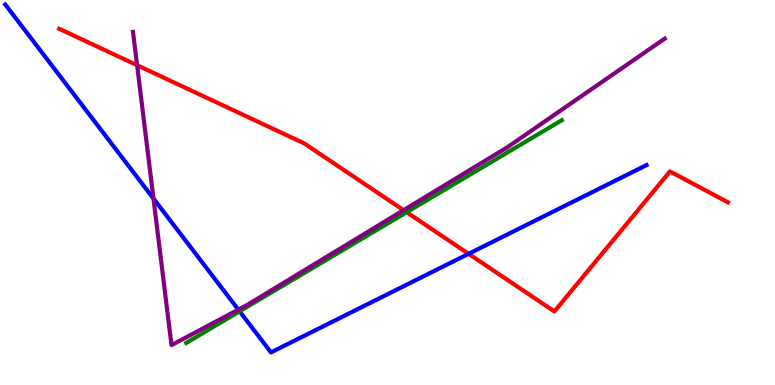[{'lines': ['blue', 'red'], 'intersections': [{'x': 6.05, 'y': 3.41}]}, {'lines': ['green', 'red'], 'intersections': [{'x': 5.25, 'y': 4.49}]}, {'lines': ['purple', 'red'], 'intersections': [{'x': 1.77, 'y': 8.31}, {'x': 5.21, 'y': 4.54}]}, {'lines': ['blue', 'green'], 'intersections': [{'x': 3.09, 'y': 1.91}]}, {'lines': ['blue', 'purple'], 'intersections': [{'x': 1.98, 'y': 4.84}, {'x': 3.08, 'y': 1.96}]}, {'lines': ['green', 'purple'], 'intersections': []}]